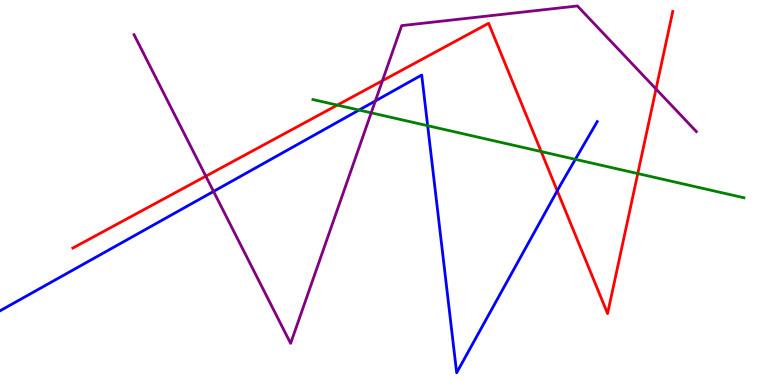[{'lines': ['blue', 'red'], 'intersections': [{'x': 7.19, 'y': 5.04}]}, {'lines': ['green', 'red'], 'intersections': [{'x': 4.35, 'y': 7.27}, {'x': 6.98, 'y': 6.06}, {'x': 8.23, 'y': 5.49}]}, {'lines': ['purple', 'red'], 'intersections': [{'x': 2.66, 'y': 5.42}, {'x': 4.93, 'y': 7.9}, {'x': 8.46, 'y': 7.69}]}, {'lines': ['blue', 'green'], 'intersections': [{'x': 4.63, 'y': 7.14}, {'x': 5.52, 'y': 6.74}, {'x': 7.42, 'y': 5.86}]}, {'lines': ['blue', 'purple'], 'intersections': [{'x': 2.76, 'y': 5.03}, {'x': 4.84, 'y': 7.38}]}, {'lines': ['green', 'purple'], 'intersections': [{'x': 4.79, 'y': 7.07}]}]